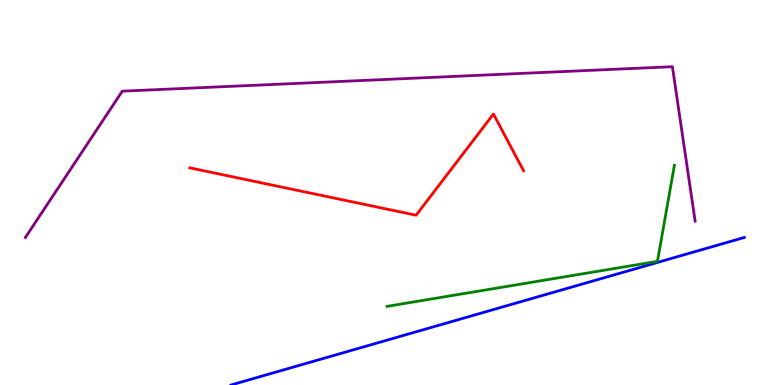[{'lines': ['blue', 'red'], 'intersections': []}, {'lines': ['green', 'red'], 'intersections': []}, {'lines': ['purple', 'red'], 'intersections': []}, {'lines': ['blue', 'green'], 'intersections': []}, {'lines': ['blue', 'purple'], 'intersections': []}, {'lines': ['green', 'purple'], 'intersections': []}]